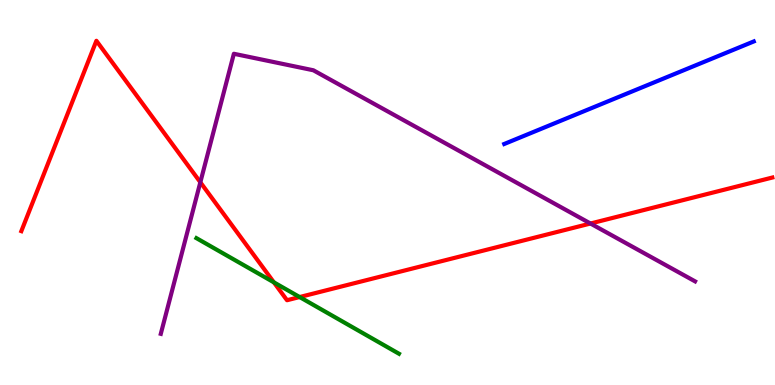[{'lines': ['blue', 'red'], 'intersections': []}, {'lines': ['green', 'red'], 'intersections': [{'x': 3.53, 'y': 2.67}, {'x': 3.87, 'y': 2.28}]}, {'lines': ['purple', 'red'], 'intersections': [{'x': 2.59, 'y': 5.27}, {'x': 7.62, 'y': 4.19}]}, {'lines': ['blue', 'green'], 'intersections': []}, {'lines': ['blue', 'purple'], 'intersections': []}, {'lines': ['green', 'purple'], 'intersections': []}]